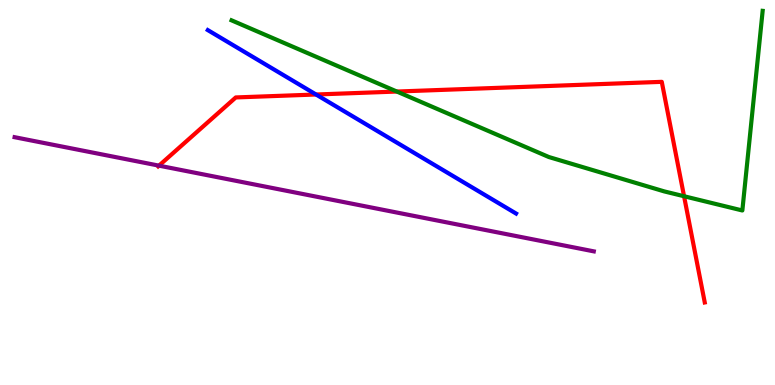[{'lines': ['blue', 'red'], 'intersections': [{'x': 4.08, 'y': 7.55}]}, {'lines': ['green', 'red'], 'intersections': [{'x': 5.12, 'y': 7.62}, {'x': 8.83, 'y': 4.9}]}, {'lines': ['purple', 'red'], 'intersections': [{'x': 2.05, 'y': 5.7}]}, {'lines': ['blue', 'green'], 'intersections': []}, {'lines': ['blue', 'purple'], 'intersections': []}, {'lines': ['green', 'purple'], 'intersections': []}]